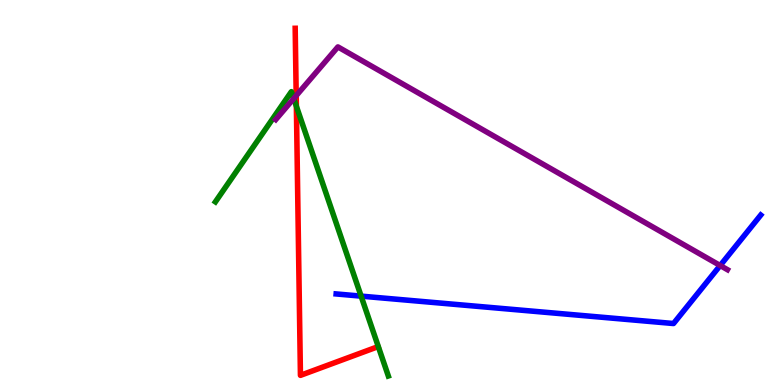[{'lines': ['blue', 'red'], 'intersections': []}, {'lines': ['green', 'red'], 'intersections': [{'x': 3.82, 'y': 7.24}]}, {'lines': ['purple', 'red'], 'intersections': [{'x': 3.82, 'y': 7.52}]}, {'lines': ['blue', 'green'], 'intersections': [{'x': 4.66, 'y': 2.31}]}, {'lines': ['blue', 'purple'], 'intersections': [{'x': 9.29, 'y': 3.1}]}, {'lines': ['green', 'purple'], 'intersections': [{'x': 3.79, 'y': 7.44}]}]